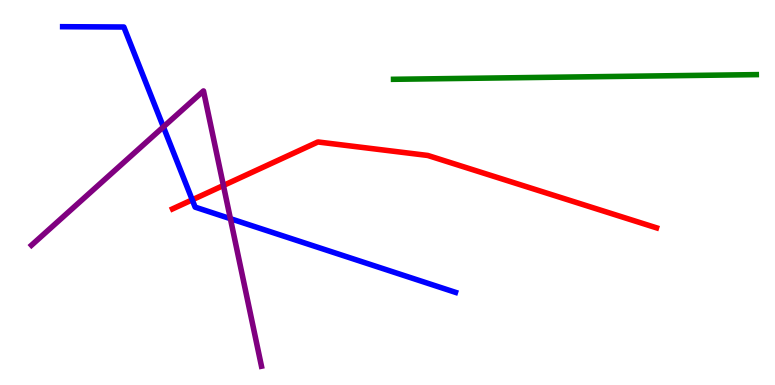[{'lines': ['blue', 'red'], 'intersections': [{'x': 2.48, 'y': 4.81}]}, {'lines': ['green', 'red'], 'intersections': []}, {'lines': ['purple', 'red'], 'intersections': [{'x': 2.88, 'y': 5.18}]}, {'lines': ['blue', 'green'], 'intersections': []}, {'lines': ['blue', 'purple'], 'intersections': [{'x': 2.11, 'y': 6.7}, {'x': 2.97, 'y': 4.32}]}, {'lines': ['green', 'purple'], 'intersections': []}]